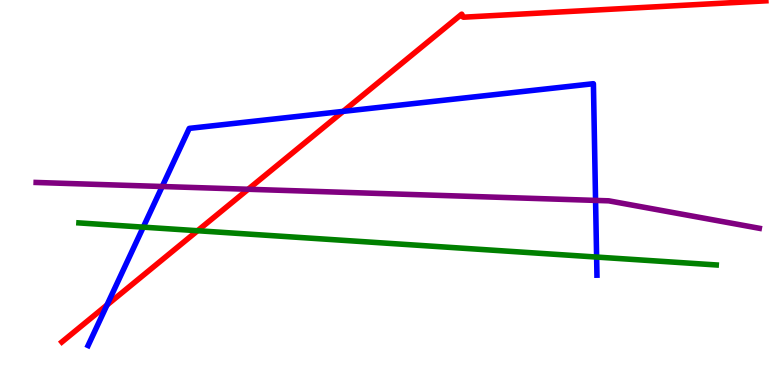[{'lines': ['blue', 'red'], 'intersections': [{'x': 1.38, 'y': 2.08}, {'x': 4.43, 'y': 7.11}]}, {'lines': ['green', 'red'], 'intersections': [{'x': 2.55, 'y': 4.01}]}, {'lines': ['purple', 'red'], 'intersections': [{'x': 3.2, 'y': 5.08}]}, {'lines': ['blue', 'green'], 'intersections': [{'x': 1.85, 'y': 4.1}, {'x': 7.7, 'y': 3.32}]}, {'lines': ['blue', 'purple'], 'intersections': [{'x': 2.09, 'y': 5.16}, {'x': 7.68, 'y': 4.79}]}, {'lines': ['green', 'purple'], 'intersections': []}]